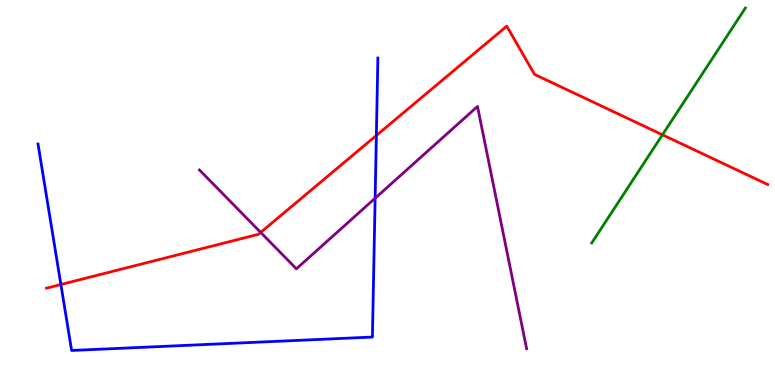[{'lines': ['blue', 'red'], 'intersections': [{'x': 0.786, 'y': 2.61}, {'x': 4.86, 'y': 6.48}]}, {'lines': ['green', 'red'], 'intersections': [{'x': 8.55, 'y': 6.5}]}, {'lines': ['purple', 'red'], 'intersections': [{'x': 3.36, 'y': 3.96}]}, {'lines': ['blue', 'green'], 'intersections': []}, {'lines': ['blue', 'purple'], 'intersections': [{'x': 4.84, 'y': 4.85}]}, {'lines': ['green', 'purple'], 'intersections': []}]